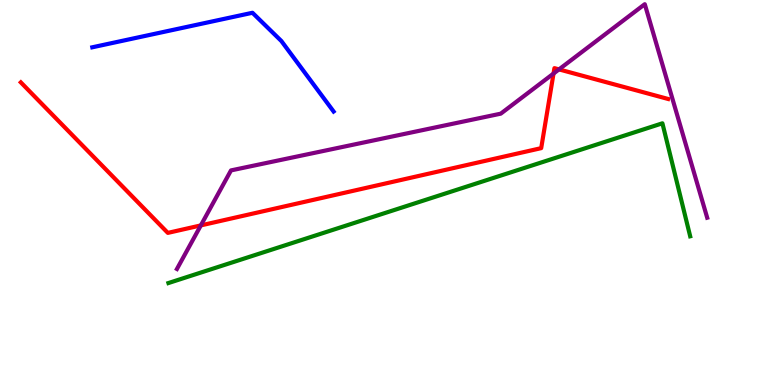[{'lines': ['blue', 'red'], 'intersections': []}, {'lines': ['green', 'red'], 'intersections': []}, {'lines': ['purple', 'red'], 'intersections': [{'x': 2.59, 'y': 4.15}, {'x': 7.14, 'y': 8.09}, {'x': 7.21, 'y': 8.2}]}, {'lines': ['blue', 'green'], 'intersections': []}, {'lines': ['blue', 'purple'], 'intersections': []}, {'lines': ['green', 'purple'], 'intersections': []}]